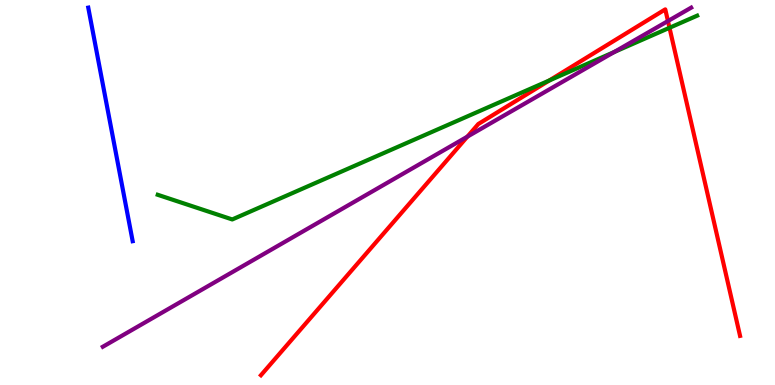[{'lines': ['blue', 'red'], 'intersections': []}, {'lines': ['green', 'red'], 'intersections': [{'x': 7.09, 'y': 7.91}, {'x': 8.64, 'y': 9.28}]}, {'lines': ['purple', 'red'], 'intersections': [{'x': 6.03, 'y': 6.45}, {'x': 8.62, 'y': 9.45}]}, {'lines': ['blue', 'green'], 'intersections': []}, {'lines': ['blue', 'purple'], 'intersections': []}, {'lines': ['green', 'purple'], 'intersections': [{'x': 7.92, 'y': 8.65}]}]